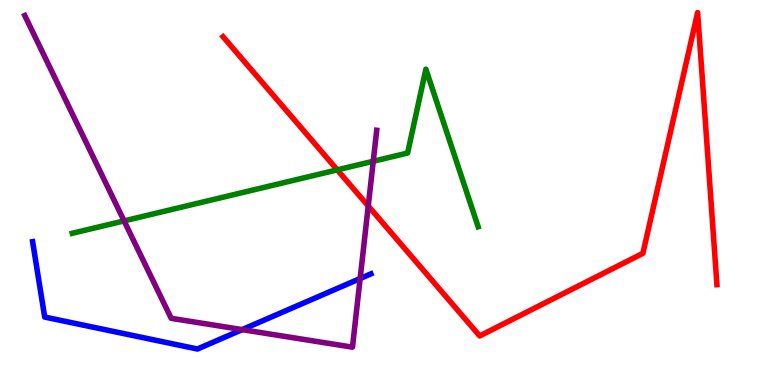[{'lines': ['blue', 'red'], 'intersections': []}, {'lines': ['green', 'red'], 'intersections': [{'x': 4.35, 'y': 5.59}]}, {'lines': ['purple', 'red'], 'intersections': [{'x': 4.75, 'y': 4.65}]}, {'lines': ['blue', 'green'], 'intersections': []}, {'lines': ['blue', 'purple'], 'intersections': [{'x': 3.12, 'y': 1.44}, {'x': 4.65, 'y': 2.77}]}, {'lines': ['green', 'purple'], 'intersections': [{'x': 1.6, 'y': 4.26}, {'x': 4.82, 'y': 5.81}]}]